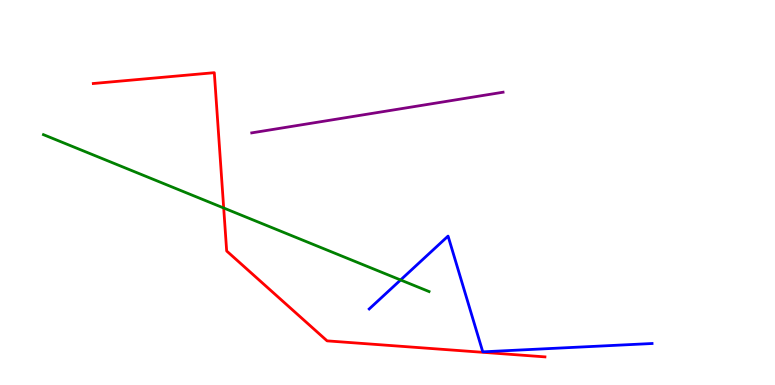[{'lines': ['blue', 'red'], 'intersections': []}, {'lines': ['green', 'red'], 'intersections': [{'x': 2.89, 'y': 4.6}]}, {'lines': ['purple', 'red'], 'intersections': []}, {'lines': ['blue', 'green'], 'intersections': [{'x': 5.17, 'y': 2.73}]}, {'lines': ['blue', 'purple'], 'intersections': []}, {'lines': ['green', 'purple'], 'intersections': []}]